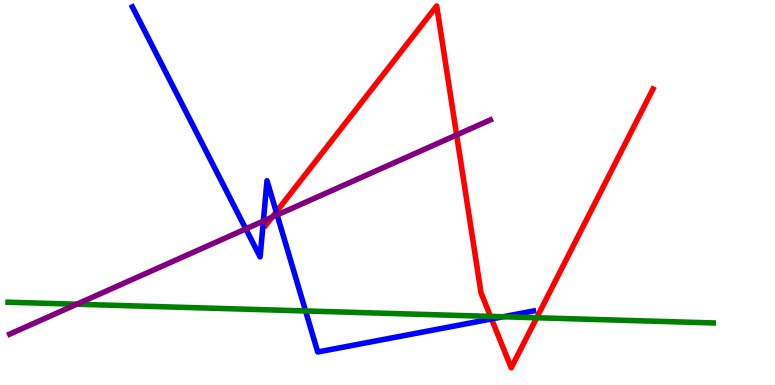[{'lines': ['blue', 'red'], 'intersections': [{'x': 3.56, 'y': 4.5}, {'x': 6.34, 'y': 1.72}]}, {'lines': ['green', 'red'], 'intersections': [{'x': 6.33, 'y': 1.78}, {'x': 6.93, 'y': 1.75}]}, {'lines': ['purple', 'red'], 'intersections': [{'x': 3.51, 'y': 4.36}, {'x': 5.89, 'y': 6.49}]}, {'lines': ['blue', 'green'], 'intersections': [{'x': 3.94, 'y': 1.92}, {'x': 6.49, 'y': 1.77}]}, {'lines': ['blue', 'purple'], 'intersections': [{'x': 3.17, 'y': 4.05}, {'x': 3.4, 'y': 4.26}, {'x': 3.58, 'y': 4.42}]}, {'lines': ['green', 'purple'], 'intersections': [{'x': 0.991, 'y': 2.1}]}]